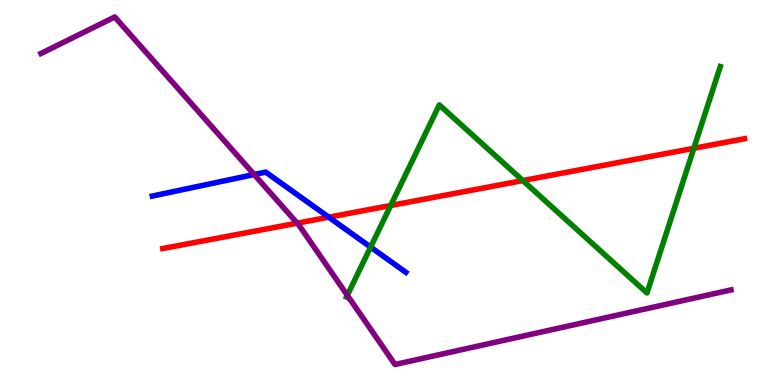[{'lines': ['blue', 'red'], 'intersections': [{'x': 4.24, 'y': 4.36}]}, {'lines': ['green', 'red'], 'intersections': [{'x': 5.04, 'y': 4.66}, {'x': 6.75, 'y': 5.31}, {'x': 8.95, 'y': 6.15}]}, {'lines': ['purple', 'red'], 'intersections': [{'x': 3.83, 'y': 4.2}]}, {'lines': ['blue', 'green'], 'intersections': [{'x': 4.78, 'y': 3.58}]}, {'lines': ['blue', 'purple'], 'intersections': [{'x': 3.28, 'y': 5.47}]}, {'lines': ['green', 'purple'], 'intersections': [{'x': 4.48, 'y': 2.33}]}]